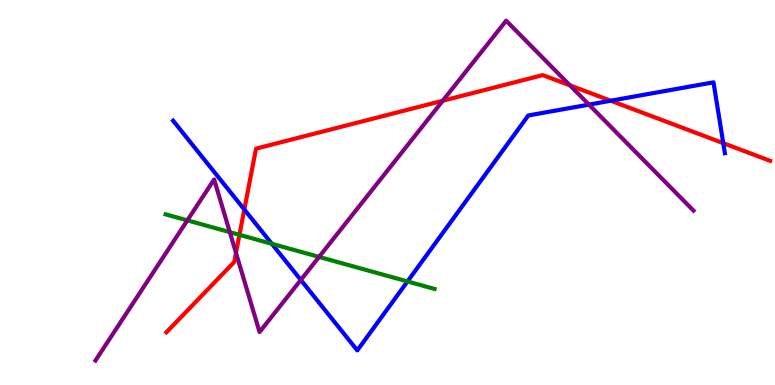[{'lines': ['blue', 'red'], 'intersections': [{'x': 3.15, 'y': 4.56}, {'x': 7.88, 'y': 7.38}, {'x': 9.33, 'y': 6.28}]}, {'lines': ['green', 'red'], 'intersections': [{'x': 3.09, 'y': 3.9}]}, {'lines': ['purple', 'red'], 'intersections': [{'x': 3.04, 'y': 3.43}, {'x': 5.71, 'y': 7.38}, {'x': 7.35, 'y': 7.78}]}, {'lines': ['blue', 'green'], 'intersections': [{'x': 3.51, 'y': 3.67}, {'x': 5.26, 'y': 2.69}]}, {'lines': ['blue', 'purple'], 'intersections': [{'x': 3.88, 'y': 2.73}, {'x': 7.6, 'y': 7.28}]}, {'lines': ['green', 'purple'], 'intersections': [{'x': 2.42, 'y': 4.28}, {'x': 2.97, 'y': 3.97}, {'x': 4.12, 'y': 3.33}]}]